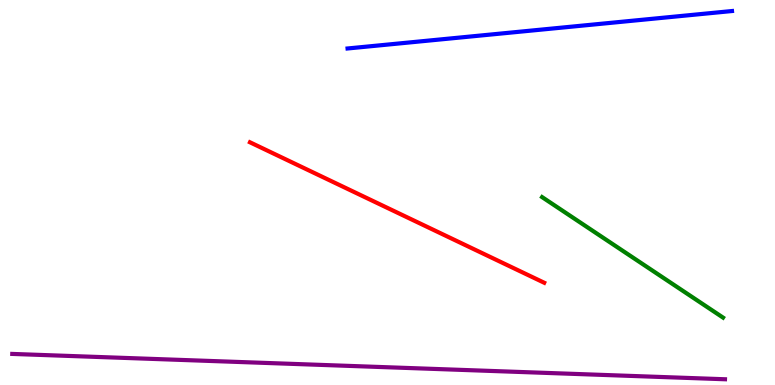[{'lines': ['blue', 'red'], 'intersections': []}, {'lines': ['green', 'red'], 'intersections': []}, {'lines': ['purple', 'red'], 'intersections': []}, {'lines': ['blue', 'green'], 'intersections': []}, {'lines': ['blue', 'purple'], 'intersections': []}, {'lines': ['green', 'purple'], 'intersections': []}]